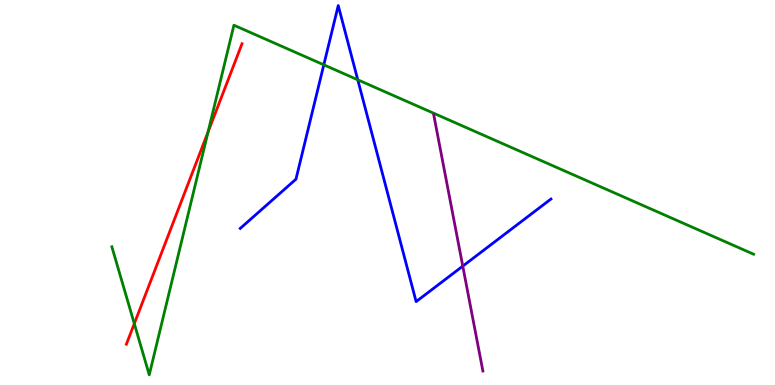[{'lines': ['blue', 'red'], 'intersections': []}, {'lines': ['green', 'red'], 'intersections': [{'x': 1.73, 'y': 1.59}, {'x': 2.68, 'y': 6.57}]}, {'lines': ['purple', 'red'], 'intersections': []}, {'lines': ['blue', 'green'], 'intersections': [{'x': 4.18, 'y': 8.32}, {'x': 4.62, 'y': 7.93}]}, {'lines': ['blue', 'purple'], 'intersections': [{'x': 5.97, 'y': 3.09}]}, {'lines': ['green', 'purple'], 'intersections': []}]